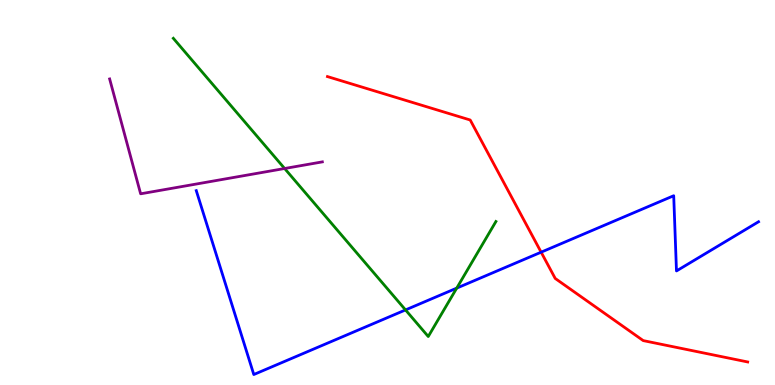[{'lines': ['blue', 'red'], 'intersections': [{'x': 6.98, 'y': 3.45}]}, {'lines': ['green', 'red'], 'intersections': []}, {'lines': ['purple', 'red'], 'intersections': []}, {'lines': ['blue', 'green'], 'intersections': [{'x': 5.23, 'y': 1.95}, {'x': 5.89, 'y': 2.52}]}, {'lines': ['blue', 'purple'], 'intersections': []}, {'lines': ['green', 'purple'], 'intersections': [{'x': 3.67, 'y': 5.62}]}]